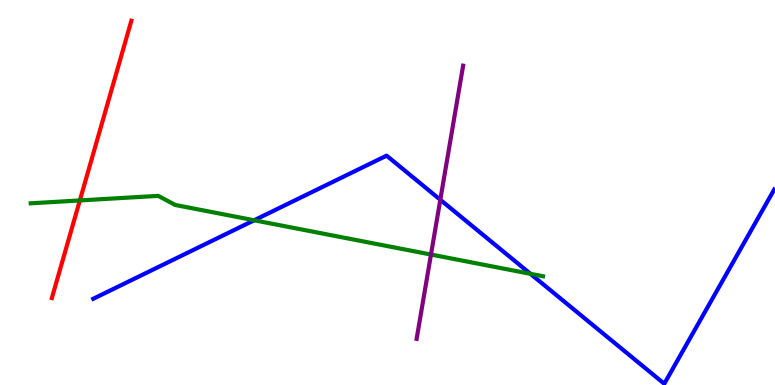[{'lines': ['blue', 'red'], 'intersections': []}, {'lines': ['green', 'red'], 'intersections': [{'x': 1.03, 'y': 4.79}]}, {'lines': ['purple', 'red'], 'intersections': []}, {'lines': ['blue', 'green'], 'intersections': [{'x': 3.28, 'y': 4.28}, {'x': 6.84, 'y': 2.89}]}, {'lines': ['blue', 'purple'], 'intersections': [{'x': 5.68, 'y': 4.81}]}, {'lines': ['green', 'purple'], 'intersections': [{'x': 5.56, 'y': 3.39}]}]